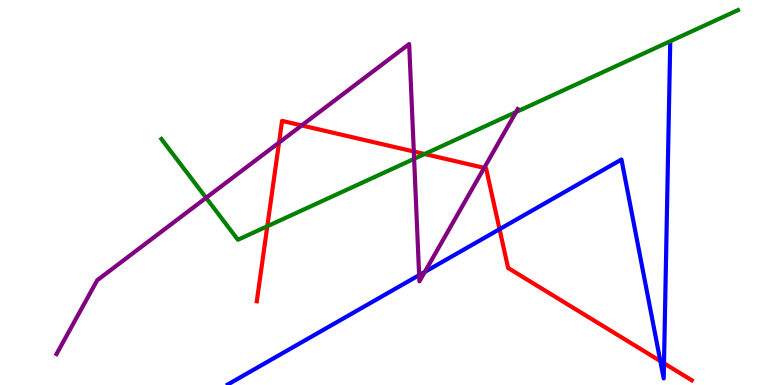[{'lines': ['blue', 'red'], 'intersections': [{'x': 6.45, 'y': 4.05}, {'x': 8.52, 'y': 0.622}, {'x': 8.57, 'y': 0.564}]}, {'lines': ['green', 'red'], 'intersections': [{'x': 3.45, 'y': 4.12}, {'x': 5.48, 'y': 6.0}]}, {'lines': ['purple', 'red'], 'intersections': [{'x': 3.6, 'y': 6.3}, {'x': 3.89, 'y': 6.74}, {'x': 5.34, 'y': 6.06}, {'x': 6.25, 'y': 5.64}]}, {'lines': ['blue', 'green'], 'intersections': []}, {'lines': ['blue', 'purple'], 'intersections': [{'x': 5.41, 'y': 2.85}, {'x': 5.48, 'y': 2.94}]}, {'lines': ['green', 'purple'], 'intersections': [{'x': 2.66, 'y': 4.86}, {'x': 5.34, 'y': 5.87}, {'x': 6.66, 'y': 7.09}]}]